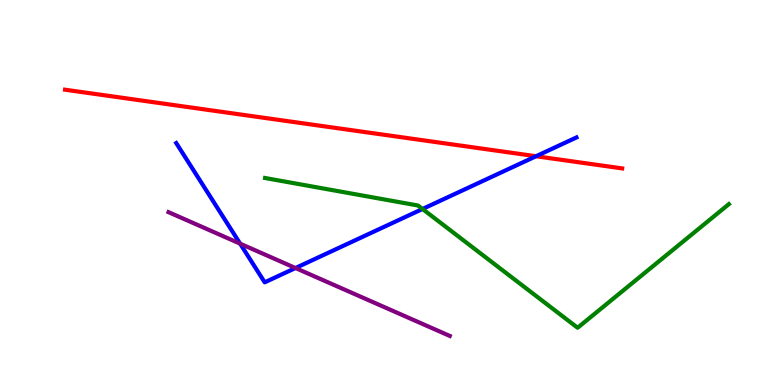[{'lines': ['blue', 'red'], 'intersections': [{'x': 6.92, 'y': 5.94}]}, {'lines': ['green', 'red'], 'intersections': []}, {'lines': ['purple', 'red'], 'intersections': []}, {'lines': ['blue', 'green'], 'intersections': [{'x': 5.45, 'y': 4.57}]}, {'lines': ['blue', 'purple'], 'intersections': [{'x': 3.1, 'y': 3.67}, {'x': 3.81, 'y': 3.04}]}, {'lines': ['green', 'purple'], 'intersections': []}]